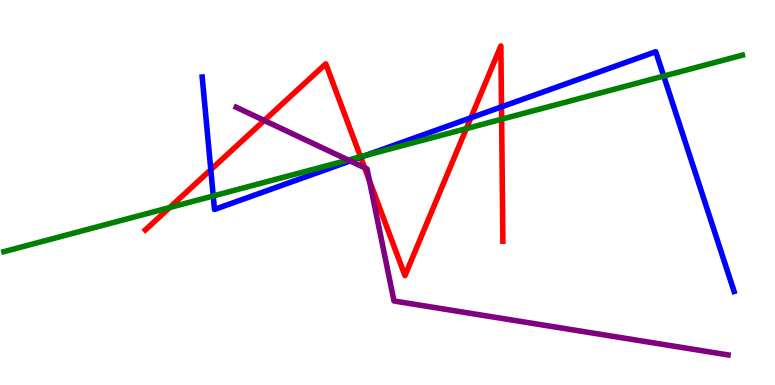[{'lines': ['blue', 'red'], 'intersections': [{'x': 2.72, 'y': 5.59}, {'x': 4.65, 'y': 5.92}, {'x': 6.08, 'y': 6.94}, {'x': 6.47, 'y': 7.22}]}, {'lines': ['green', 'red'], 'intersections': [{'x': 2.19, 'y': 4.61}, {'x': 4.65, 'y': 5.93}, {'x': 6.02, 'y': 6.66}, {'x': 6.47, 'y': 6.9}]}, {'lines': ['purple', 'red'], 'intersections': [{'x': 3.41, 'y': 6.87}, {'x': 4.71, 'y': 5.64}, {'x': 4.77, 'y': 5.32}]}, {'lines': ['blue', 'green'], 'intersections': [{'x': 2.75, 'y': 4.91}, {'x': 4.72, 'y': 5.96}, {'x': 8.56, 'y': 8.02}]}, {'lines': ['blue', 'purple'], 'intersections': [{'x': 4.52, 'y': 5.82}]}, {'lines': ['green', 'purple'], 'intersections': [{'x': 4.49, 'y': 5.84}]}]